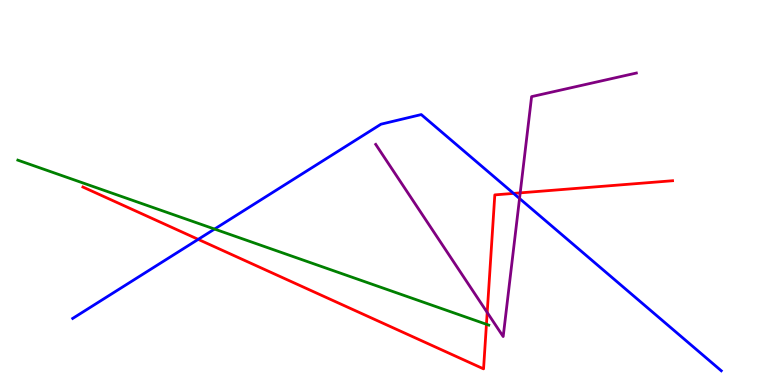[{'lines': ['blue', 'red'], 'intersections': [{'x': 2.56, 'y': 3.78}, {'x': 6.63, 'y': 4.98}]}, {'lines': ['green', 'red'], 'intersections': [{'x': 6.28, 'y': 1.58}]}, {'lines': ['purple', 'red'], 'intersections': [{'x': 6.29, 'y': 1.88}, {'x': 6.71, 'y': 4.99}]}, {'lines': ['blue', 'green'], 'intersections': [{'x': 2.77, 'y': 4.05}]}, {'lines': ['blue', 'purple'], 'intersections': [{'x': 6.7, 'y': 4.84}]}, {'lines': ['green', 'purple'], 'intersections': []}]